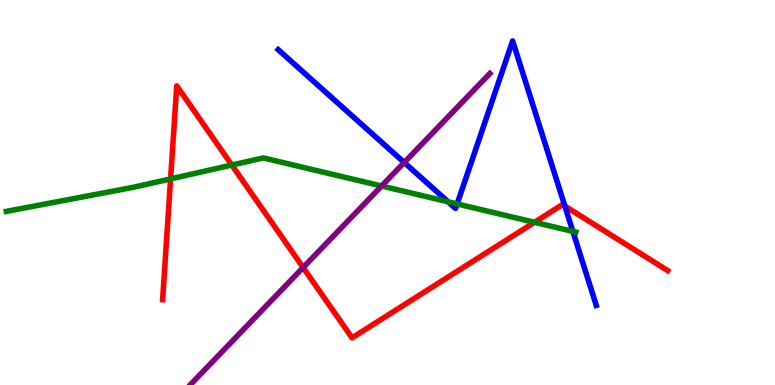[{'lines': ['blue', 'red'], 'intersections': [{'x': 7.29, 'y': 4.65}]}, {'lines': ['green', 'red'], 'intersections': [{'x': 2.2, 'y': 5.35}, {'x': 2.99, 'y': 5.71}, {'x': 6.9, 'y': 4.23}]}, {'lines': ['purple', 'red'], 'intersections': [{'x': 3.91, 'y': 3.05}]}, {'lines': ['blue', 'green'], 'intersections': [{'x': 5.78, 'y': 4.76}, {'x': 5.9, 'y': 4.7}, {'x': 7.39, 'y': 3.99}]}, {'lines': ['blue', 'purple'], 'intersections': [{'x': 5.22, 'y': 5.78}]}, {'lines': ['green', 'purple'], 'intersections': [{'x': 4.92, 'y': 5.17}]}]